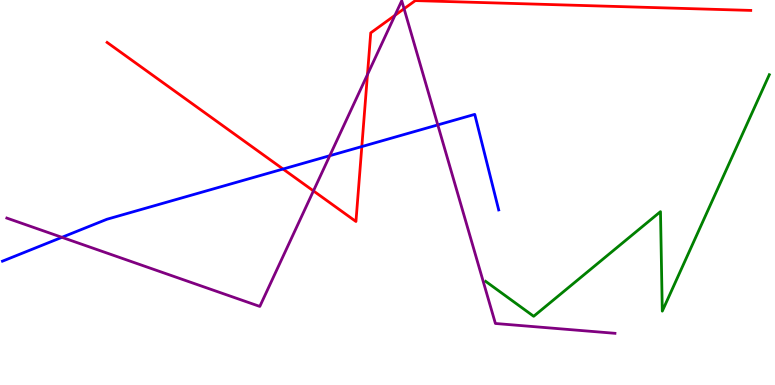[{'lines': ['blue', 'red'], 'intersections': [{'x': 3.65, 'y': 5.61}, {'x': 4.67, 'y': 6.19}]}, {'lines': ['green', 'red'], 'intersections': []}, {'lines': ['purple', 'red'], 'intersections': [{'x': 4.04, 'y': 5.04}, {'x': 4.74, 'y': 8.06}, {'x': 5.1, 'y': 9.6}, {'x': 5.21, 'y': 9.77}]}, {'lines': ['blue', 'green'], 'intersections': []}, {'lines': ['blue', 'purple'], 'intersections': [{'x': 0.799, 'y': 3.84}, {'x': 4.26, 'y': 5.96}, {'x': 5.65, 'y': 6.76}]}, {'lines': ['green', 'purple'], 'intersections': []}]